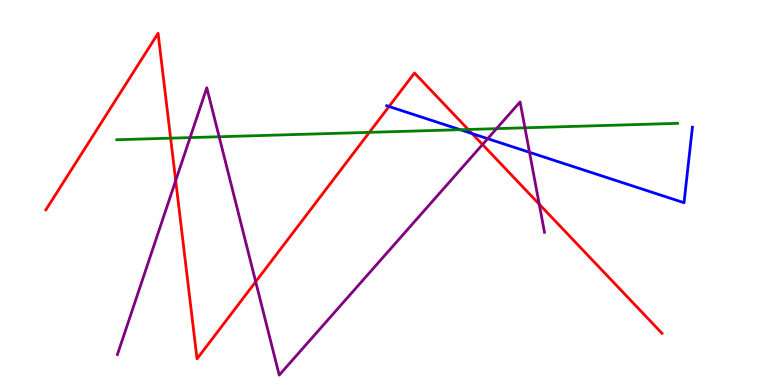[{'lines': ['blue', 'red'], 'intersections': [{'x': 5.02, 'y': 7.23}, {'x': 6.09, 'y': 6.53}]}, {'lines': ['green', 'red'], 'intersections': [{'x': 2.2, 'y': 6.41}, {'x': 4.77, 'y': 6.56}, {'x': 6.04, 'y': 6.64}]}, {'lines': ['purple', 'red'], 'intersections': [{'x': 2.27, 'y': 5.31}, {'x': 3.3, 'y': 2.68}, {'x': 6.23, 'y': 6.25}, {'x': 6.96, 'y': 4.7}]}, {'lines': ['blue', 'green'], 'intersections': [{'x': 5.94, 'y': 6.63}]}, {'lines': ['blue', 'purple'], 'intersections': [{'x': 6.29, 'y': 6.4}, {'x': 6.83, 'y': 6.04}]}, {'lines': ['green', 'purple'], 'intersections': [{'x': 2.45, 'y': 6.43}, {'x': 2.83, 'y': 6.45}, {'x': 6.41, 'y': 6.66}, {'x': 6.77, 'y': 6.68}]}]